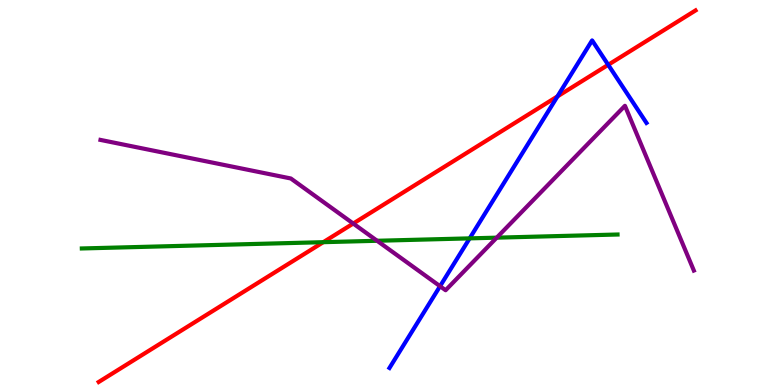[{'lines': ['blue', 'red'], 'intersections': [{'x': 7.19, 'y': 7.5}, {'x': 7.85, 'y': 8.32}]}, {'lines': ['green', 'red'], 'intersections': [{'x': 4.17, 'y': 3.71}]}, {'lines': ['purple', 'red'], 'intersections': [{'x': 4.56, 'y': 4.19}]}, {'lines': ['blue', 'green'], 'intersections': [{'x': 6.06, 'y': 3.81}]}, {'lines': ['blue', 'purple'], 'intersections': [{'x': 5.68, 'y': 2.57}]}, {'lines': ['green', 'purple'], 'intersections': [{'x': 4.87, 'y': 3.75}, {'x': 6.41, 'y': 3.83}]}]